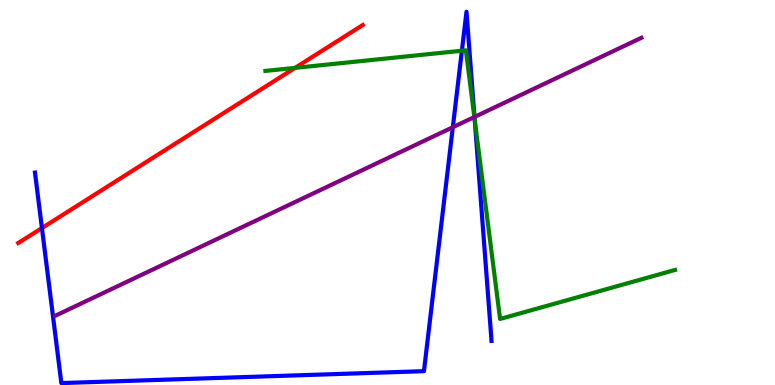[{'lines': ['blue', 'red'], 'intersections': [{'x': 0.541, 'y': 4.08}]}, {'lines': ['green', 'red'], 'intersections': [{'x': 3.81, 'y': 8.24}]}, {'lines': ['purple', 'red'], 'intersections': []}, {'lines': ['blue', 'green'], 'intersections': [{'x': 5.96, 'y': 8.68}, {'x': 6.13, 'y': 6.89}]}, {'lines': ['blue', 'purple'], 'intersections': [{'x': 5.84, 'y': 6.7}, {'x': 6.12, 'y': 6.96}]}, {'lines': ['green', 'purple'], 'intersections': [{'x': 6.12, 'y': 6.96}]}]